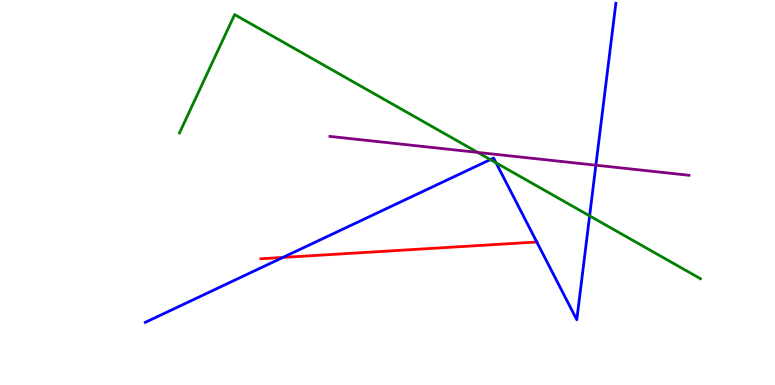[{'lines': ['blue', 'red'], 'intersections': [{'x': 3.65, 'y': 3.31}, {'x': 6.93, 'y': 3.71}]}, {'lines': ['green', 'red'], 'intersections': []}, {'lines': ['purple', 'red'], 'intersections': []}, {'lines': ['blue', 'green'], 'intersections': [{'x': 6.33, 'y': 5.85}, {'x': 6.4, 'y': 5.77}, {'x': 7.61, 'y': 4.39}]}, {'lines': ['blue', 'purple'], 'intersections': [{'x': 7.69, 'y': 5.71}]}, {'lines': ['green', 'purple'], 'intersections': [{'x': 6.16, 'y': 6.04}]}]